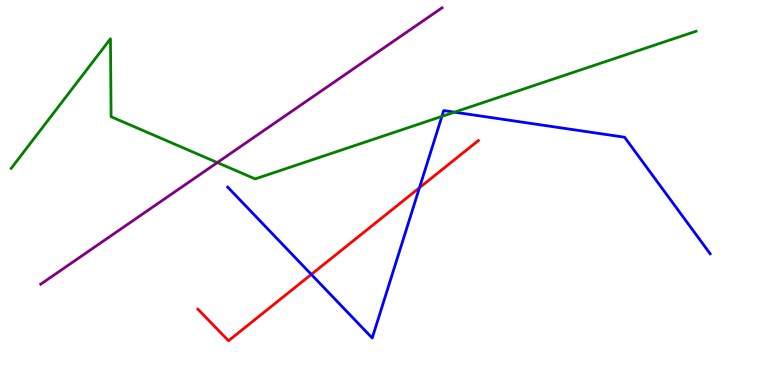[{'lines': ['blue', 'red'], 'intersections': [{'x': 4.02, 'y': 2.87}, {'x': 5.41, 'y': 5.12}]}, {'lines': ['green', 'red'], 'intersections': []}, {'lines': ['purple', 'red'], 'intersections': []}, {'lines': ['blue', 'green'], 'intersections': [{'x': 5.7, 'y': 6.98}, {'x': 5.86, 'y': 7.09}]}, {'lines': ['blue', 'purple'], 'intersections': []}, {'lines': ['green', 'purple'], 'intersections': [{'x': 2.8, 'y': 5.78}]}]